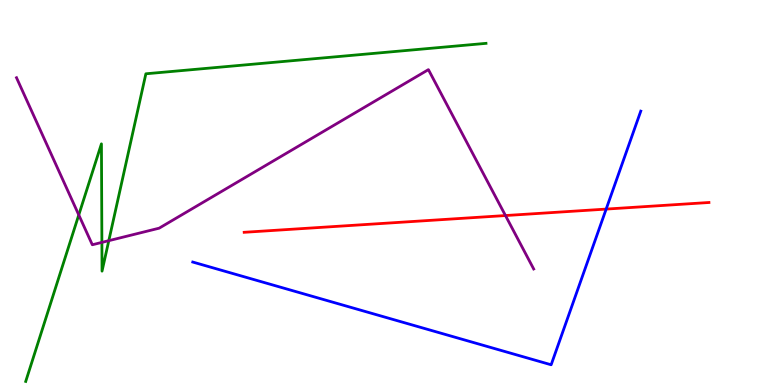[{'lines': ['blue', 'red'], 'intersections': [{'x': 7.82, 'y': 4.57}]}, {'lines': ['green', 'red'], 'intersections': []}, {'lines': ['purple', 'red'], 'intersections': [{'x': 6.52, 'y': 4.4}]}, {'lines': ['blue', 'green'], 'intersections': []}, {'lines': ['blue', 'purple'], 'intersections': []}, {'lines': ['green', 'purple'], 'intersections': [{'x': 1.02, 'y': 4.42}, {'x': 1.31, 'y': 3.7}, {'x': 1.4, 'y': 3.75}]}]